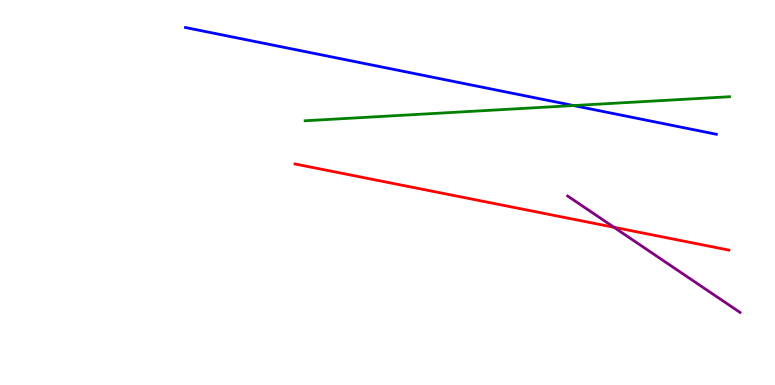[{'lines': ['blue', 'red'], 'intersections': []}, {'lines': ['green', 'red'], 'intersections': []}, {'lines': ['purple', 'red'], 'intersections': [{'x': 7.92, 'y': 4.1}]}, {'lines': ['blue', 'green'], 'intersections': [{'x': 7.4, 'y': 7.26}]}, {'lines': ['blue', 'purple'], 'intersections': []}, {'lines': ['green', 'purple'], 'intersections': []}]